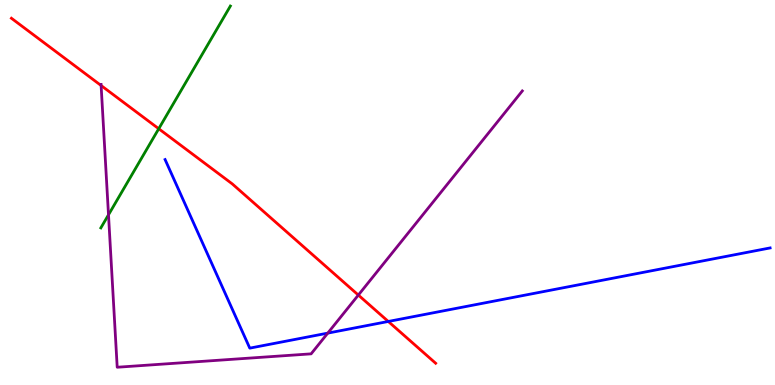[{'lines': ['blue', 'red'], 'intersections': [{'x': 5.01, 'y': 1.65}]}, {'lines': ['green', 'red'], 'intersections': [{'x': 2.05, 'y': 6.66}]}, {'lines': ['purple', 'red'], 'intersections': [{'x': 1.3, 'y': 7.78}, {'x': 4.62, 'y': 2.34}]}, {'lines': ['blue', 'green'], 'intersections': []}, {'lines': ['blue', 'purple'], 'intersections': [{'x': 4.23, 'y': 1.35}]}, {'lines': ['green', 'purple'], 'intersections': [{'x': 1.4, 'y': 4.42}]}]